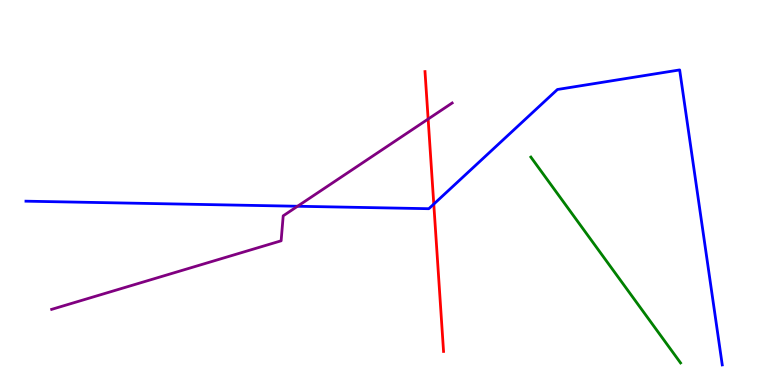[{'lines': ['blue', 'red'], 'intersections': [{'x': 5.6, 'y': 4.7}]}, {'lines': ['green', 'red'], 'intersections': []}, {'lines': ['purple', 'red'], 'intersections': [{'x': 5.52, 'y': 6.91}]}, {'lines': ['blue', 'green'], 'intersections': []}, {'lines': ['blue', 'purple'], 'intersections': [{'x': 3.84, 'y': 4.64}]}, {'lines': ['green', 'purple'], 'intersections': []}]